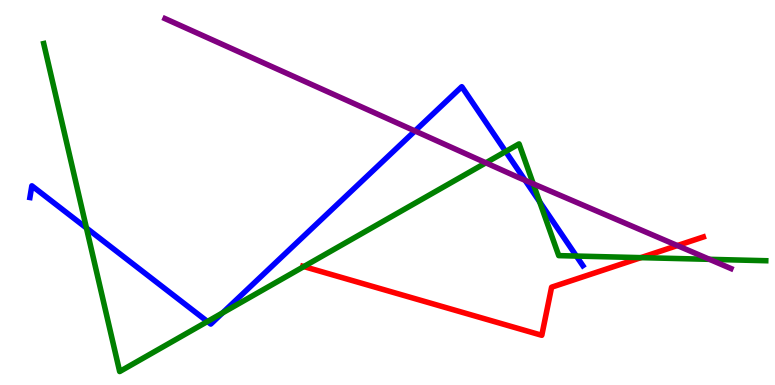[{'lines': ['blue', 'red'], 'intersections': []}, {'lines': ['green', 'red'], 'intersections': [{'x': 3.92, 'y': 3.08}, {'x': 8.27, 'y': 3.31}]}, {'lines': ['purple', 'red'], 'intersections': [{'x': 8.74, 'y': 3.62}]}, {'lines': ['blue', 'green'], 'intersections': [{'x': 1.12, 'y': 4.08}, {'x': 2.68, 'y': 1.65}, {'x': 2.87, 'y': 1.87}, {'x': 6.52, 'y': 6.06}, {'x': 6.96, 'y': 4.76}, {'x': 7.44, 'y': 3.35}]}, {'lines': ['blue', 'purple'], 'intersections': [{'x': 5.35, 'y': 6.6}, {'x': 6.78, 'y': 5.32}]}, {'lines': ['green', 'purple'], 'intersections': [{'x': 6.27, 'y': 5.77}, {'x': 6.88, 'y': 5.23}, {'x': 9.15, 'y': 3.26}]}]